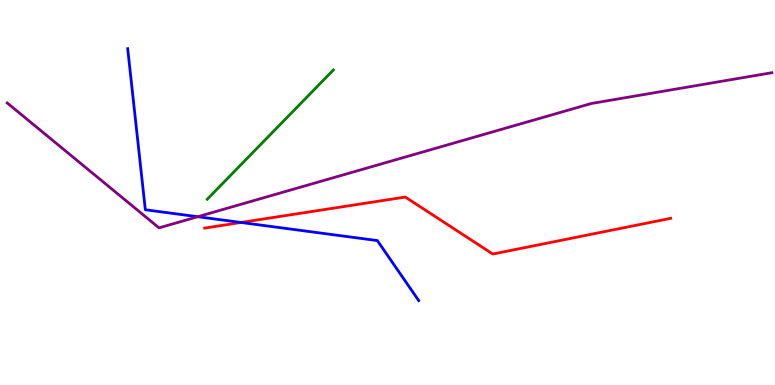[{'lines': ['blue', 'red'], 'intersections': [{'x': 3.11, 'y': 4.22}]}, {'lines': ['green', 'red'], 'intersections': []}, {'lines': ['purple', 'red'], 'intersections': []}, {'lines': ['blue', 'green'], 'intersections': []}, {'lines': ['blue', 'purple'], 'intersections': [{'x': 2.55, 'y': 4.37}]}, {'lines': ['green', 'purple'], 'intersections': []}]